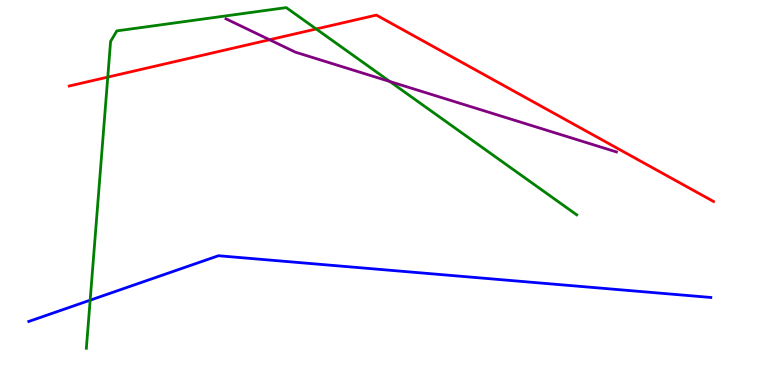[{'lines': ['blue', 'red'], 'intersections': []}, {'lines': ['green', 'red'], 'intersections': [{'x': 1.39, 'y': 8.0}, {'x': 4.08, 'y': 9.25}]}, {'lines': ['purple', 'red'], 'intersections': [{'x': 3.48, 'y': 8.97}]}, {'lines': ['blue', 'green'], 'intersections': [{'x': 1.16, 'y': 2.2}]}, {'lines': ['blue', 'purple'], 'intersections': []}, {'lines': ['green', 'purple'], 'intersections': [{'x': 5.03, 'y': 7.88}]}]